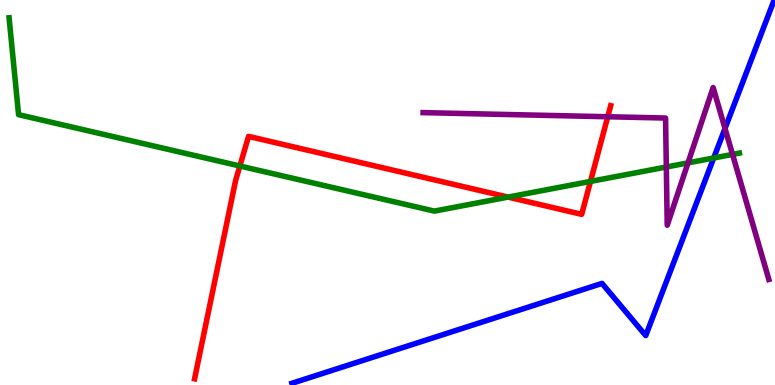[{'lines': ['blue', 'red'], 'intersections': []}, {'lines': ['green', 'red'], 'intersections': [{'x': 3.09, 'y': 5.69}, {'x': 6.56, 'y': 4.88}, {'x': 7.62, 'y': 5.29}]}, {'lines': ['purple', 'red'], 'intersections': [{'x': 7.84, 'y': 6.97}]}, {'lines': ['blue', 'green'], 'intersections': [{'x': 9.21, 'y': 5.9}]}, {'lines': ['blue', 'purple'], 'intersections': [{'x': 9.35, 'y': 6.66}]}, {'lines': ['green', 'purple'], 'intersections': [{'x': 8.6, 'y': 5.66}, {'x': 8.88, 'y': 5.77}, {'x': 9.45, 'y': 5.99}]}]